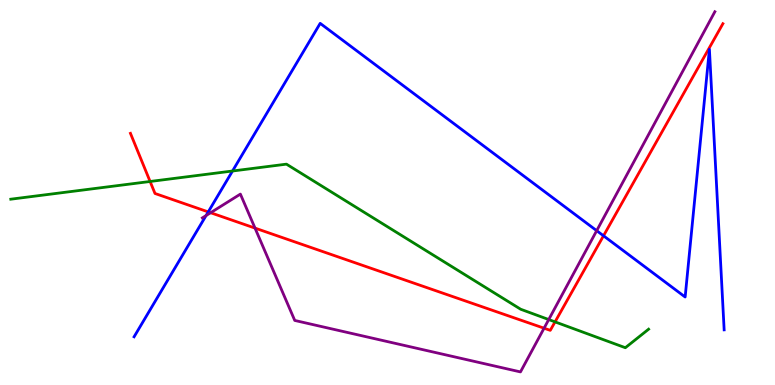[{'lines': ['blue', 'red'], 'intersections': [{'x': 2.69, 'y': 4.5}, {'x': 7.79, 'y': 3.88}]}, {'lines': ['green', 'red'], 'intersections': [{'x': 1.94, 'y': 5.29}, {'x': 7.16, 'y': 1.64}]}, {'lines': ['purple', 'red'], 'intersections': [{'x': 2.72, 'y': 4.47}, {'x': 3.29, 'y': 4.08}, {'x': 7.02, 'y': 1.48}]}, {'lines': ['blue', 'green'], 'intersections': [{'x': 3.0, 'y': 5.56}]}, {'lines': ['blue', 'purple'], 'intersections': [{'x': 2.66, 'y': 4.4}, {'x': 7.7, 'y': 4.01}]}, {'lines': ['green', 'purple'], 'intersections': [{'x': 7.08, 'y': 1.7}]}]